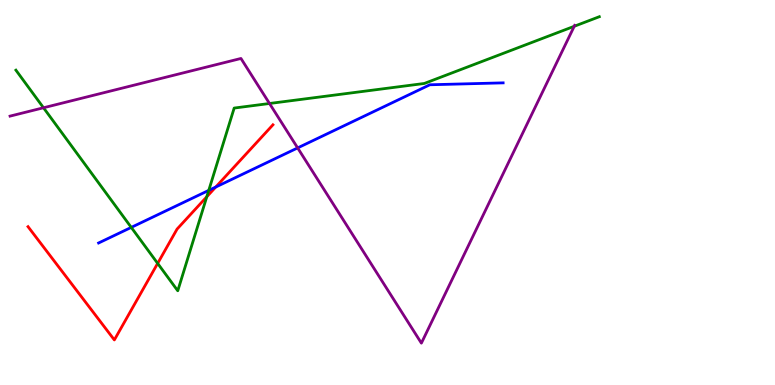[{'lines': ['blue', 'red'], 'intersections': [{'x': 2.78, 'y': 5.14}]}, {'lines': ['green', 'red'], 'intersections': [{'x': 2.03, 'y': 3.16}, {'x': 2.67, 'y': 4.89}]}, {'lines': ['purple', 'red'], 'intersections': []}, {'lines': ['blue', 'green'], 'intersections': [{'x': 1.69, 'y': 4.09}, {'x': 2.69, 'y': 5.06}]}, {'lines': ['blue', 'purple'], 'intersections': [{'x': 3.84, 'y': 6.16}]}, {'lines': ['green', 'purple'], 'intersections': [{'x': 0.561, 'y': 7.2}, {'x': 3.48, 'y': 7.31}, {'x': 7.41, 'y': 9.32}]}]